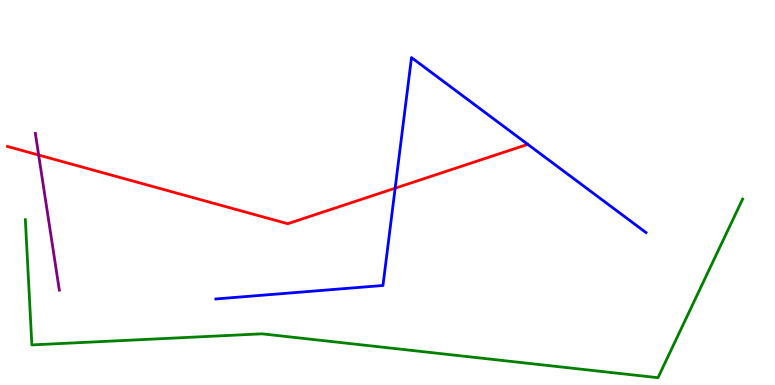[{'lines': ['blue', 'red'], 'intersections': [{'x': 5.1, 'y': 5.11}, {'x': 6.81, 'y': 6.25}]}, {'lines': ['green', 'red'], 'intersections': []}, {'lines': ['purple', 'red'], 'intersections': [{'x': 0.499, 'y': 5.97}]}, {'lines': ['blue', 'green'], 'intersections': []}, {'lines': ['blue', 'purple'], 'intersections': []}, {'lines': ['green', 'purple'], 'intersections': []}]